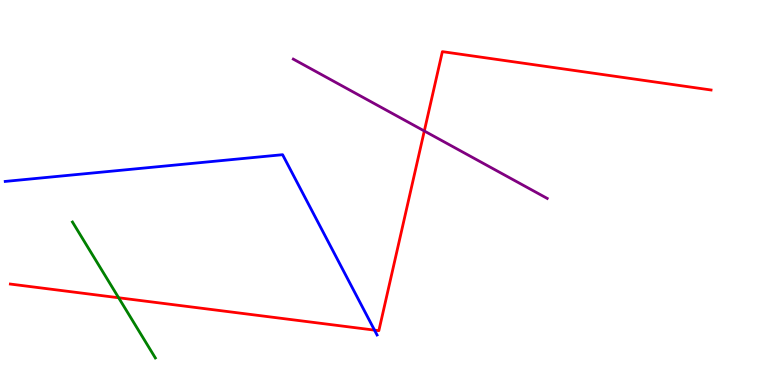[{'lines': ['blue', 'red'], 'intersections': [{'x': 4.83, 'y': 1.43}]}, {'lines': ['green', 'red'], 'intersections': [{'x': 1.53, 'y': 2.27}]}, {'lines': ['purple', 'red'], 'intersections': [{'x': 5.47, 'y': 6.6}]}, {'lines': ['blue', 'green'], 'intersections': []}, {'lines': ['blue', 'purple'], 'intersections': []}, {'lines': ['green', 'purple'], 'intersections': []}]